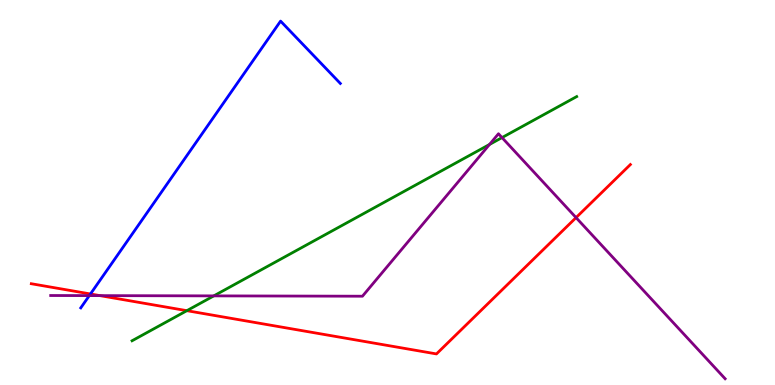[{'lines': ['blue', 'red'], 'intersections': [{'x': 1.17, 'y': 2.36}]}, {'lines': ['green', 'red'], 'intersections': [{'x': 2.41, 'y': 1.93}]}, {'lines': ['purple', 'red'], 'intersections': [{'x': 1.29, 'y': 2.32}, {'x': 7.43, 'y': 4.35}]}, {'lines': ['blue', 'green'], 'intersections': []}, {'lines': ['blue', 'purple'], 'intersections': [{'x': 1.15, 'y': 2.32}]}, {'lines': ['green', 'purple'], 'intersections': [{'x': 2.76, 'y': 2.31}, {'x': 6.32, 'y': 6.25}, {'x': 6.48, 'y': 6.43}]}]